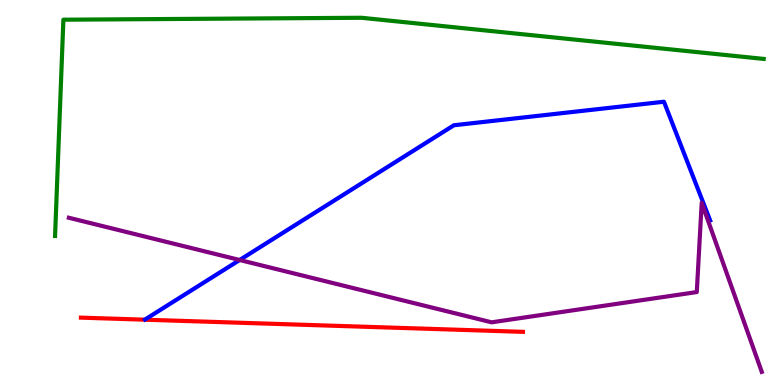[{'lines': ['blue', 'red'], 'intersections': []}, {'lines': ['green', 'red'], 'intersections': []}, {'lines': ['purple', 'red'], 'intersections': []}, {'lines': ['blue', 'green'], 'intersections': []}, {'lines': ['blue', 'purple'], 'intersections': [{'x': 3.09, 'y': 3.25}]}, {'lines': ['green', 'purple'], 'intersections': []}]